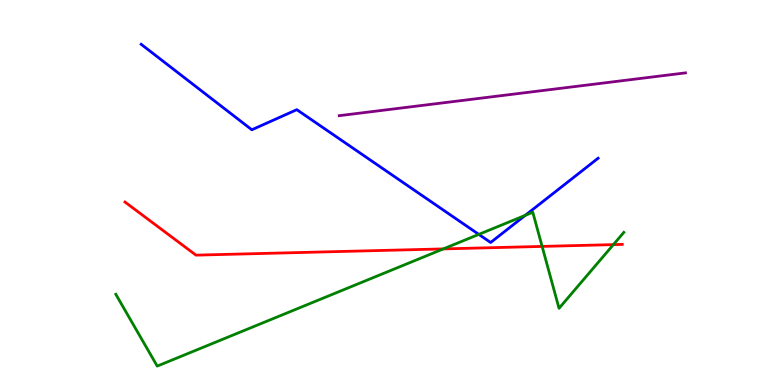[{'lines': ['blue', 'red'], 'intersections': []}, {'lines': ['green', 'red'], 'intersections': [{'x': 5.72, 'y': 3.53}, {'x': 7.0, 'y': 3.6}, {'x': 7.91, 'y': 3.65}]}, {'lines': ['purple', 'red'], 'intersections': []}, {'lines': ['blue', 'green'], 'intersections': [{'x': 6.18, 'y': 3.91}, {'x': 6.78, 'y': 4.41}]}, {'lines': ['blue', 'purple'], 'intersections': []}, {'lines': ['green', 'purple'], 'intersections': []}]